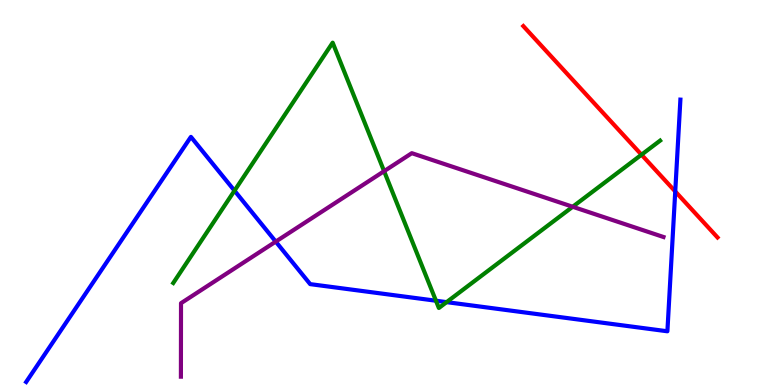[{'lines': ['blue', 'red'], 'intersections': [{'x': 8.71, 'y': 5.03}]}, {'lines': ['green', 'red'], 'intersections': [{'x': 8.28, 'y': 5.98}]}, {'lines': ['purple', 'red'], 'intersections': []}, {'lines': ['blue', 'green'], 'intersections': [{'x': 3.03, 'y': 5.05}, {'x': 5.63, 'y': 2.19}, {'x': 5.76, 'y': 2.15}]}, {'lines': ['blue', 'purple'], 'intersections': [{'x': 3.56, 'y': 3.72}]}, {'lines': ['green', 'purple'], 'intersections': [{'x': 4.96, 'y': 5.55}, {'x': 7.39, 'y': 4.63}]}]